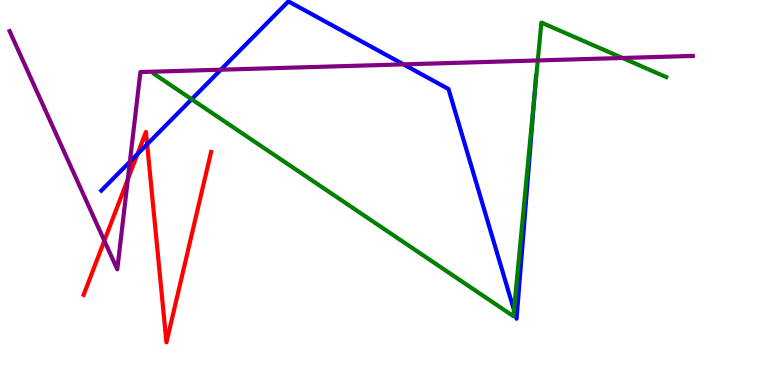[{'lines': ['blue', 'red'], 'intersections': [{'x': 1.77, 'y': 6.0}, {'x': 1.9, 'y': 6.25}]}, {'lines': ['green', 'red'], 'intersections': []}, {'lines': ['purple', 'red'], 'intersections': [{'x': 1.35, 'y': 3.75}, {'x': 1.65, 'y': 5.34}]}, {'lines': ['blue', 'green'], 'intersections': [{'x': 2.47, 'y': 7.42}, {'x': 6.63, 'y': 1.95}, {'x': 6.9, 'y': 7.6}]}, {'lines': ['blue', 'purple'], 'intersections': [{'x': 1.68, 'y': 5.8}, {'x': 2.85, 'y': 8.19}, {'x': 5.21, 'y': 8.33}]}, {'lines': ['green', 'purple'], 'intersections': [{'x': 6.94, 'y': 8.43}, {'x': 8.03, 'y': 8.49}]}]